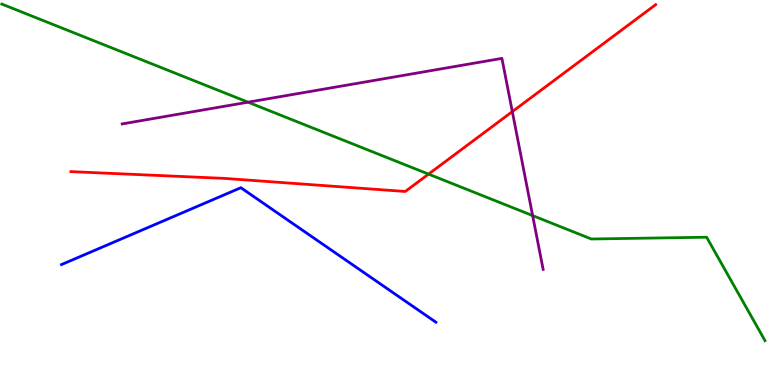[{'lines': ['blue', 'red'], 'intersections': []}, {'lines': ['green', 'red'], 'intersections': [{'x': 5.53, 'y': 5.48}]}, {'lines': ['purple', 'red'], 'intersections': [{'x': 6.61, 'y': 7.1}]}, {'lines': ['blue', 'green'], 'intersections': []}, {'lines': ['blue', 'purple'], 'intersections': []}, {'lines': ['green', 'purple'], 'intersections': [{'x': 3.2, 'y': 7.35}, {'x': 6.87, 'y': 4.4}]}]